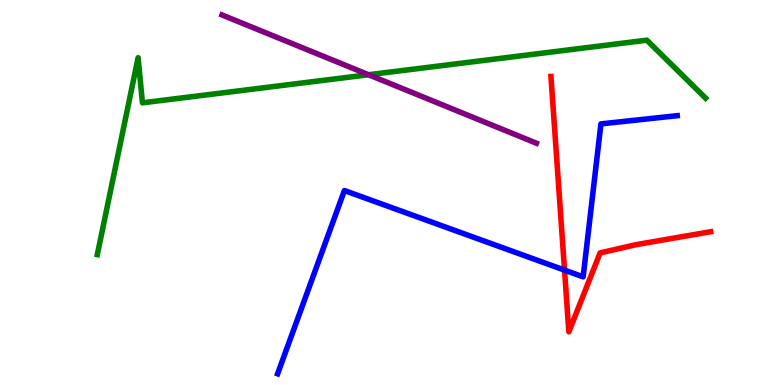[{'lines': ['blue', 'red'], 'intersections': [{'x': 7.28, 'y': 2.98}]}, {'lines': ['green', 'red'], 'intersections': []}, {'lines': ['purple', 'red'], 'intersections': []}, {'lines': ['blue', 'green'], 'intersections': []}, {'lines': ['blue', 'purple'], 'intersections': []}, {'lines': ['green', 'purple'], 'intersections': [{'x': 4.76, 'y': 8.06}]}]